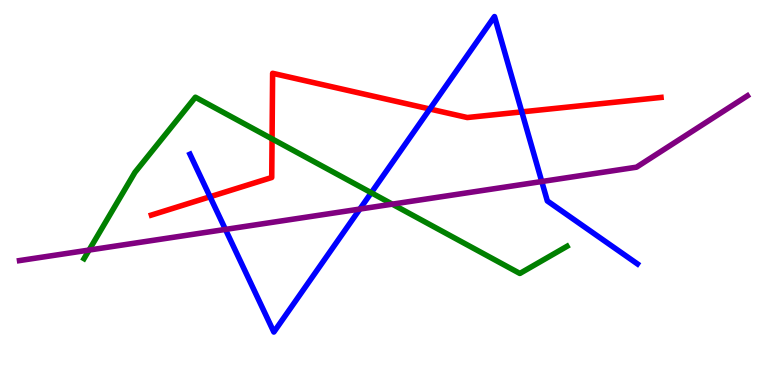[{'lines': ['blue', 'red'], 'intersections': [{'x': 2.71, 'y': 4.89}, {'x': 5.55, 'y': 7.17}, {'x': 6.73, 'y': 7.09}]}, {'lines': ['green', 'red'], 'intersections': [{'x': 3.51, 'y': 6.39}]}, {'lines': ['purple', 'red'], 'intersections': []}, {'lines': ['blue', 'green'], 'intersections': [{'x': 4.79, 'y': 4.99}]}, {'lines': ['blue', 'purple'], 'intersections': [{'x': 2.91, 'y': 4.04}, {'x': 4.64, 'y': 4.57}, {'x': 6.99, 'y': 5.28}]}, {'lines': ['green', 'purple'], 'intersections': [{'x': 1.15, 'y': 3.51}, {'x': 5.06, 'y': 4.7}]}]